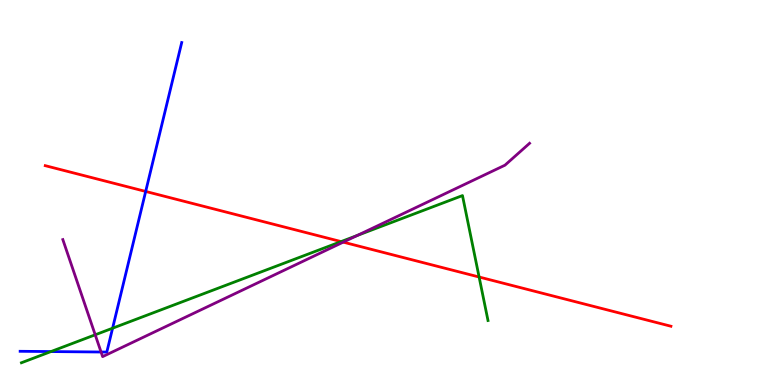[{'lines': ['blue', 'red'], 'intersections': [{'x': 1.88, 'y': 5.03}]}, {'lines': ['green', 'red'], 'intersections': [{'x': 4.4, 'y': 3.72}, {'x': 6.18, 'y': 2.81}]}, {'lines': ['purple', 'red'], 'intersections': [{'x': 4.43, 'y': 3.71}]}, {'lines': ['blue', 'green'], 'intersections': [{'x': 0.658, 'y': 0.868}, {'x': 1.45, 'y': 1.48}]}, {'lines': ['blue', 'purple'], 'intersections': [{'x': 1.3, 'y': 0.857}]}, {'lines': ['green', 'purple'], 'intersections': [{'x': 1.23, 'y': 1.3}, {'x': 4.61, 'y': 3.88}]}]